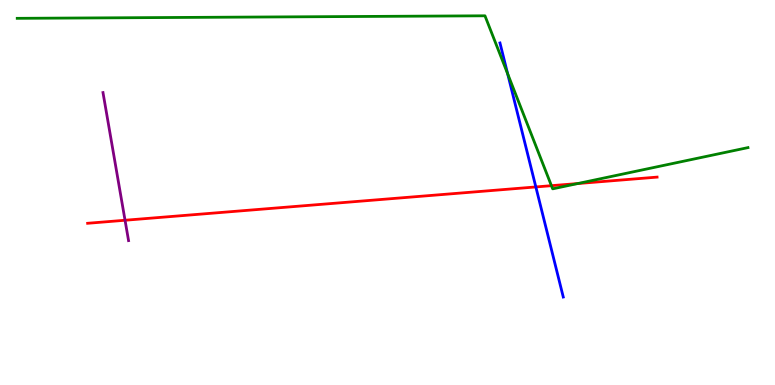[{'lines': ['blue', 'red'], 'intersections': [{'x': 6.91, 'y': 5.14}]}, {'lines': ['green', 'red'], 'intersections': [{'x': 7.12, 'y': 5.18}, {'x': 7.46, 'y': 5.23}]}, {'lines': ['purple', 'red'], 'intersections': [{'x': 1.61, 'y': 4.28}]}, {'lines': ['blue', 'green'], 'intersections': [{'x': 6.55, 'y': 8.08}]}, {'lines': ['blue', 'purple'], 'intersections': []}, {'lines': ['green', 'purple'], 'intersections': []}]